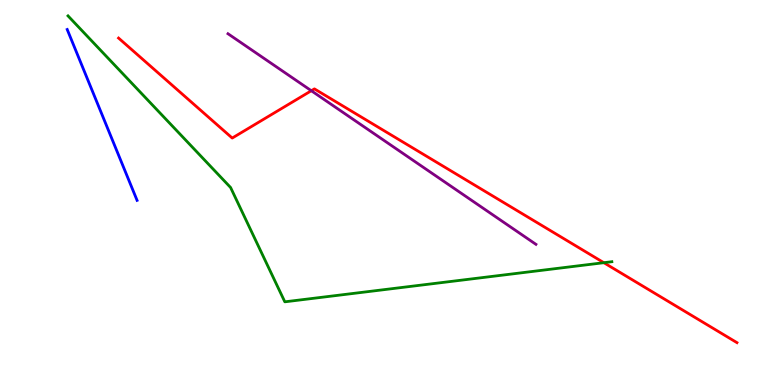[{'lines': ['blue', 'red'], 'intersections': []}, {'lines': ['green', 'red'], 'intersections': [{'x': 7.79, 'y': 3.18}]}, {'lines': ['purple', 'red'], 'intersections': [{'x': 4.02, 'y': 7.64}]}, {'lines': ['blue', 'green'], 'intersections': []}, {'lines': ['blue', 'purple'], 'intersections': []}, {'lines': ['green', 'purple'], 'intersections': []}]